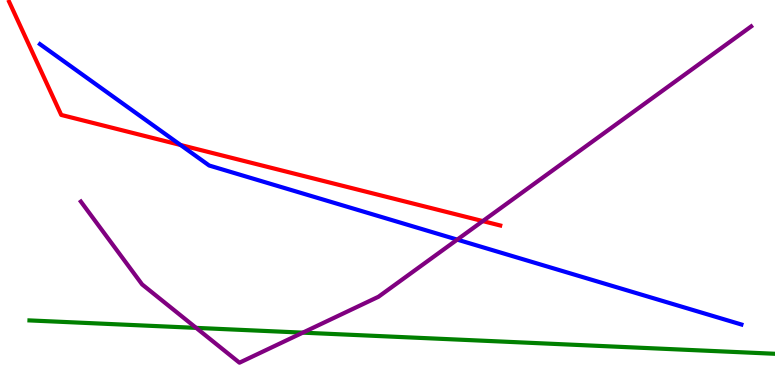[{'lines': ['blue', 'red'], 'intersections': [{'x': 2.33, 'y': 6.23}]}, {'lines': ['green', 'red'], 'intersections': []}, {'lines': ['purple', 'red'], 'intersections': [{'x': 6.23, 'y': 4.26}]}, {'lines': ['blue', 'green'], 'intersections': []}, {'lines': ['blue', 'purple'], 'intersections': [{'x': 5.9, 'y': 3.78}]}, {'lines': ['green', 'purple'], 'intersections': [{'x': 2.53, 'y': 1.48}, {'x': 3.91, 'y': 1.36}]}]